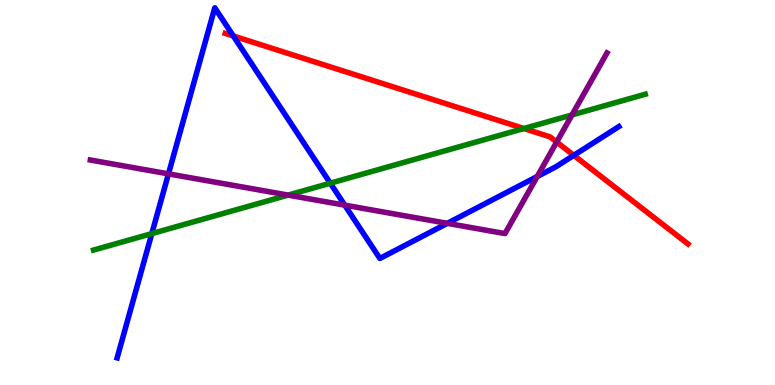[{'lines': ['blue', 'red'], 'intersections': [{'x': 3.01, 'y': 9.07}, {'x': 7.4, 'y': 5.97}]}, {'lines': ['green', 'red'], 'intersections': [{'x': 6.76, 'y': 6.66}]}, {'lines': ['purple', 'red'], 'intersections': [{'x': 7.18, 'y': 6.31}]}, {'lines': ['blue', 'green'], 'intersections': [{'x': 1.96, 'y': 3.93}, {'x': 4.26, 'y': 5.24}]}, {'lines': ['blue', 'purple'], 'intersections': [{'x': 2.17, 'y': 5.48}, {'x': 4.45, 'y': 4.67}, {'x': 5.77, 'y': 4.2}, {'x': 6.93, 'y': 5.42}]}, {'lines': ['green', 'purple'], 'intersections': [{'x': 3.72, 'y': 4.93}, {'x': 7.38, 'y': 7.01}]}]